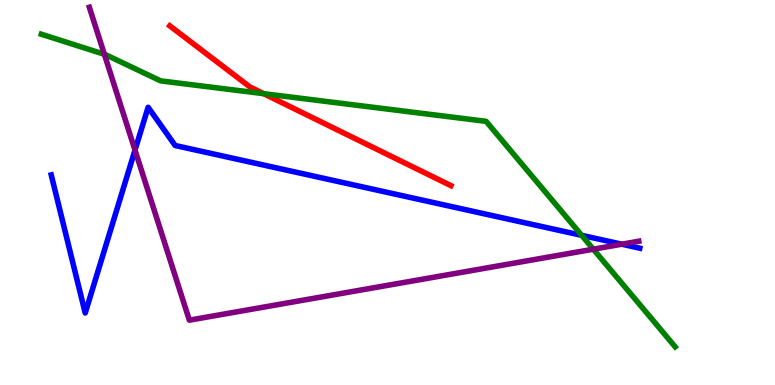[{'lines': ['blue', 'red'], 'intersections': []}, {'lines': ['green', 'red'], 'intersections': [{'x': 3.4, 'y': 7.57}]}, {'lines': ['purple', 'red'], 'intersections': []}, {'lines': ['blue', 'green'], 'intersections': [{'x': 7.51, 'y': 3.89}]}, {'lines': ['blue', 'purple'], 'intersections': [{'x': 1.74, 'y': 6.1}, {'x': 8.02, 'y': 3.66}]}, {'lines': ['green', 'purple'], 'intersections': [{'x': 1.35, 'y': 8.59}, {'x': 7.66, 'y': 3.53}]}]